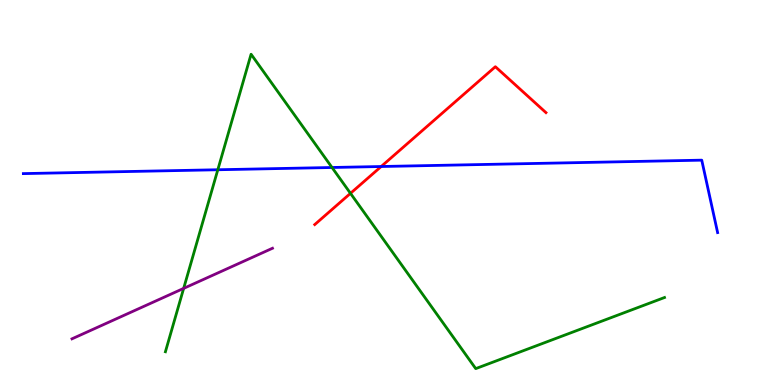[{'lines': ['blue', 'red'], 'intersections': [{'x': 4.92, 'y': 5.67}]}, {'lines': ['green', 'red'], 'intersections': [{'x': 4.52, 'y': 4.98}]}, {'lines': ['purple', 'red'], 'intersections': []}, {'lines': ['blue', 'green'], 'intersections': [{'x': 2.81, 'y': 5.59}, {'x': 4.28, 'y': 5.65}]}, {'lines': ['blue', 'purple'], 'intersections': []}, {'lines': ['green', 'purple'], 'intersections': [{'x': 2.37, 'y': 2.51}]}]